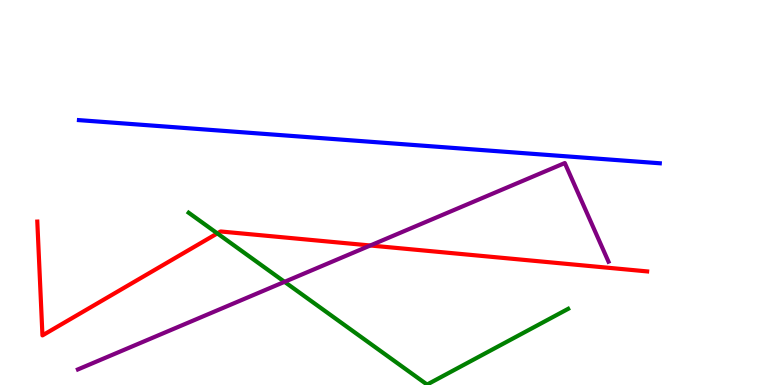[{'lines': ['blue', 'red'], 'intersections': []}, {'lines': ['green', 'red'], 'intersections': [{'x': 2.8, 'y': 3.94}]}, {'lines': ['purple', 'red'], 'intersections': [{'x': 4.78, 'y': 3.62}]}, {'lines': ['blue', 'green'], 'intersections': []}, {'lines': ['blue', 'purple'], 'intersections': []}, {'lines': ['green', 'purple'], 'intersections': [{'x': 3.67, 'y': 2.68}]}]